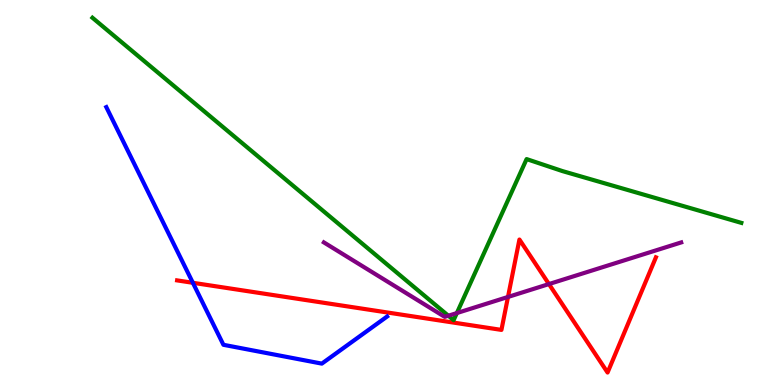[{'lines': ['blue', 'red'], 'intersections': [{'x': 2.49, 'y': 2.65}]}, {'lines': ['green', 'red'], 'intersections': []}, {'lines': ['purple', 'red'], 'intersections': [{'x': 6.55, 'y': 2.29}, {'x': 7.08, 'y': 2.62}]}, {'lines': ['blue', 'green'], 'intersections': []}, {'lines': ['blue', 'purple'], 'intersections': []}, {'lines': ['green', 'purple'], 'intersections': [{'x': 5.79, 'y': 1.8}, {'x': 5.89, 'y': 1.87}]}]